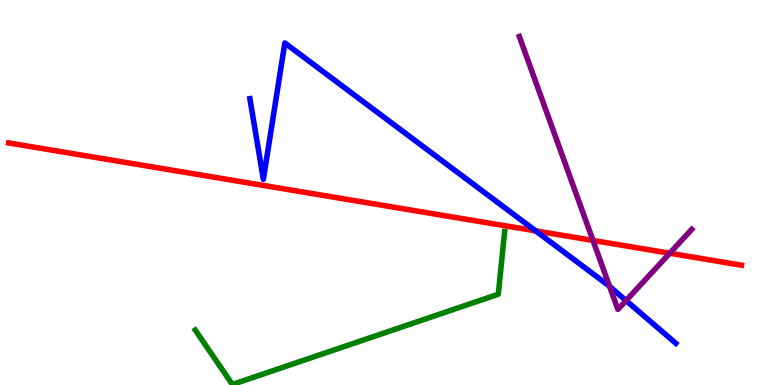[{'lines': ['blue', 'red'], 'intersections': [{'x': 6.91, 'y': 4.0}]}, {'lines': ['green', 'red'], 'intersections': []}, {'lines': ['purple', 'red'], 'intersections': [{'x': 7.65, 'y': 3.75}, {'x': 8.64, 'y': 3.42}]}, {'lines': ['blue', 'green'], 'intersections': []}, {'lines': ['blue', 'purple'], 'intersections': [{'x': 7.87, 'y': 2.56}, {'x': 8.08, 'y': 2.19}]}, {'lines': ['green', 'purple'], 'intersections': []}]